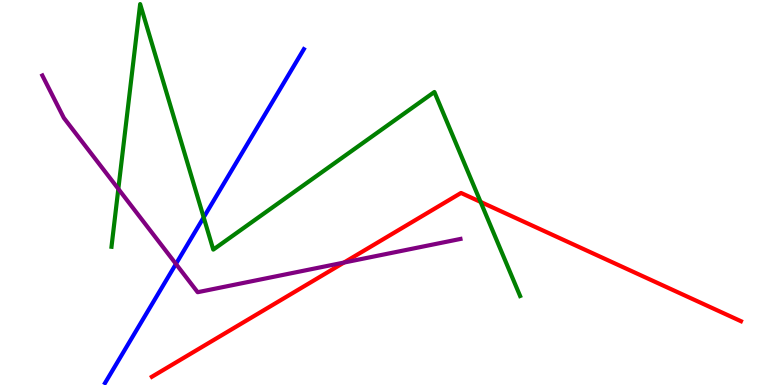[{'lines': ['blue', 'red'], 'intersections': []}, {'lines': ['green', 'red'], 'intersections': [{'x': 6.2, 'y': 4.76}]}, {'lines': ['purple', 'red'], 'intersections': [{'x': 4.44, 'y': 3.18}]}, {'lines': ['blue', 'green'], 'intersections': [{'x': 2.63, 'y': 4.35}]}, {'lines': ['blue', 'purple'], 'intersections': [{'x': 2.27, 'y': 3.14}]}, {'lines': ['green', 'purple'], 'intersections': [{'x': 1.53, 'y': 5.09}]}]